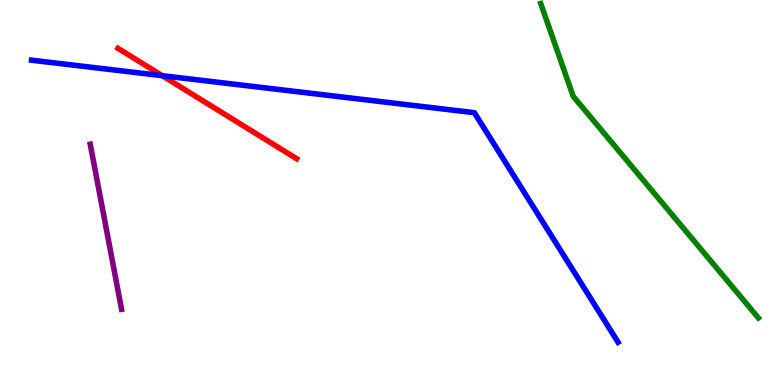[{'lines': ['blue', 'red'], 'intersections': [{'x': 2.09, 'y': 8.03}]}, {'lines': ['green', 'red'], 'intersections': []}, {'lines': ['purple', 'red'], 'intersections': []}, {'lines': ['blue', 'green'], 'intersections': []}, {'lines': ['blue', 'purple'], 'intersections': []}, {'lines': ['green', 'purple'], 'intersections': []}]